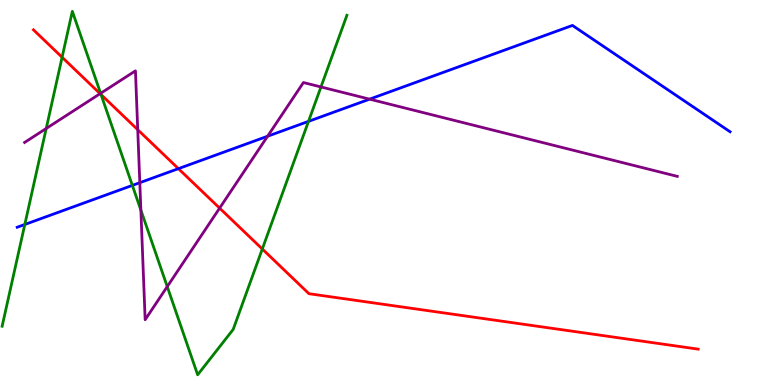[{'lines': ['blue', 'red'], 'intersections': [{'x': 2.3, 'y': 5.62}]}, {'lines': ['green', 'red'], 'intersections': [{'x': 0.801, 'y': 8.51}, {'x': 1.3, 'y': 7.54}, {'x': 3.38, 'y': 3.53}]}, {'lines': ['purple', 'red'], 'intersections': [{'x': 1.29, 'y': 7.57}, {'x': 1.78, 'y': 6.63}, {'x': 2.83, 'y': 4.59}]}, {'lines': ['blue', 'green'], 'intersections': [{'x': 0.32, 'y': 4.17}, {'x': 1.71, 'y': 5.18}, {'x': 3.98, 'y': 6.85}]}, {'lines': ['blue', 'purple'], 'intersections': [{'x': 1.8, 'y': 5.25}, {'x': 3.45, 'y': 6.46}, {'x': 4.77, 'y': 7.42}]}, {'lines': ['green', 'purple'], 'intersections': [{'x': 0.596, 'y': 6.66}, {'x': 1.3, 'y': 7.58}, {'x': 1.82, 'y': 4.54}, {'x': 2.16, 'y': 2.56}, {'x': 4.14, 'y': 7.74}]}]